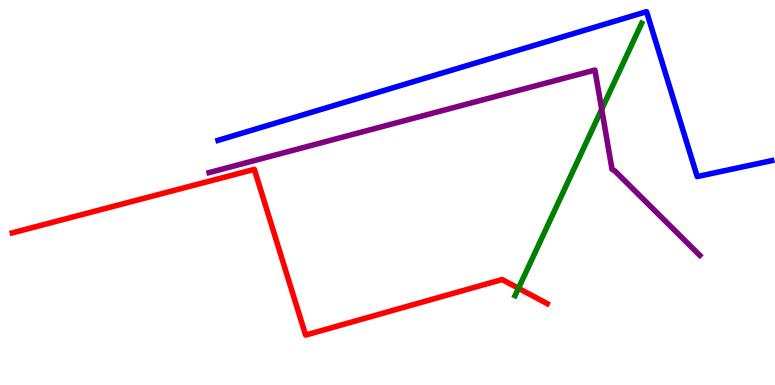[{'lines': ['blue', 'red'], 'intersections': []}, {'lines': ['green', 'red'], 'intersections': [{'x': 6.69, 'y': 2.51}]}, {'lines': ['purple', 'red'], 'intersections': []}, {'lines': ['blue', 'green'], 'intersections': []}, {'lines': ['blue', 'purple'], 'intersections': []}, {'lines': ['green', 'purple'], 'intersections': [{'x': 7.76, 'y': 7.16}]}]